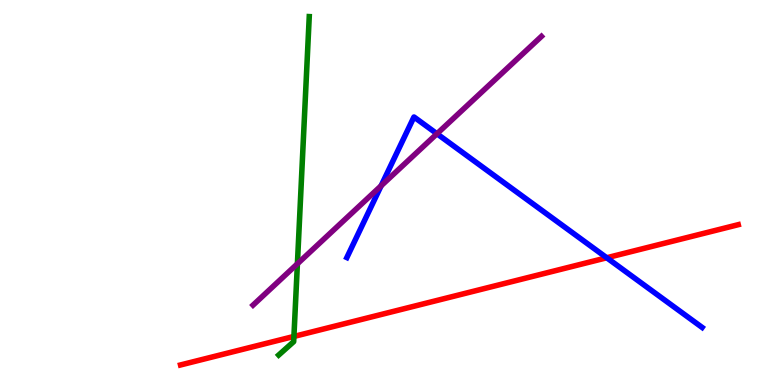[{'lines': ['blue', 'red'], 'intersections': [{'x': 7.83, 'y': 3.3}]}, {'lines': ['green', 'red'], 'intersections': [{'x': 3.79, 'y': 1.26}]}, {'lines': ['purple', 'red'], 'intersections': []}, {'lines': ['blue', 'green'], 'intersections': []}, {'lines': ['blue', 'purple'], 'intersections': [{'x': 4.92, 'y': 5.17}, {'x': 5.64, 'y': 6.53}]}, {'lines': ['green', 'purple'], 'intersections': [{'x': 3.84, 'y': 3.15}]}]